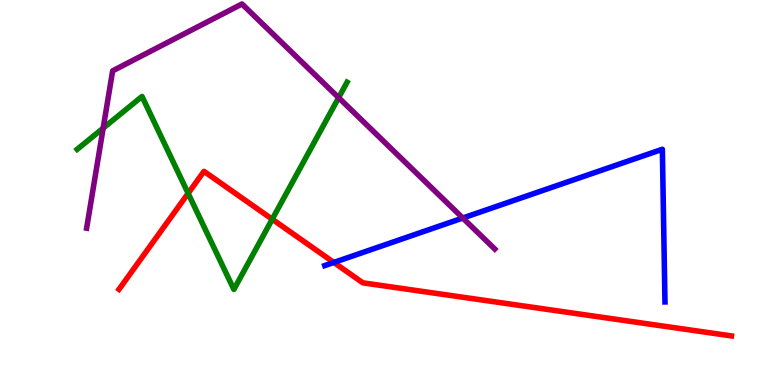[{'lines': ['blue', 'red'], 'intersections': [{'x': 4.31, 'y': 3.18}]}, {'lines': ['green', 'red'], 'intersections': [{'x': 2.43, 'y': 4.98}, {'x': 3.51, 'y': 4.31}]}, {'lines': ['purple', 'red'], 'intersections': []}, {'lines': ['blue', 'green'], 'intersections': []}, {'lines': ['blue', 'purple'], 'intersections': [{'x': 5.97, 'y': 4.34}]}, {'lines': ['green', 'purple'], 'intersections': [{'x': 1.33, 'y': 6.67}, {'x': 4.37, 'y': 7.46}]}]